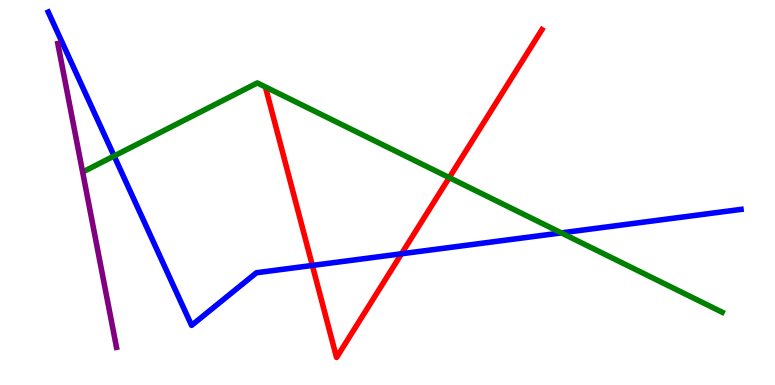[{'lines': ['blue', 'red'], 'intersections': [{'x': 4.03, 'y': 3.11}, {'x': 5.18, 'y': 3.41}]}, {'lines': ['green', 'red'], 'intersections': [{'x': 5.8, 'y': 5.39}]}, {'lines': ['purple', 'red'], 'intersections': []}, {'lines': ['blue', 'green'], 'intersections': [{'x': 1.47, 'y': 5.95}, {'x': 7.24, 'y': 3.95}]}, {'lines': ['blue', 'purple'], 'intersections': []}, {'lines': ['green', 'purple'], 'intersections': []}]